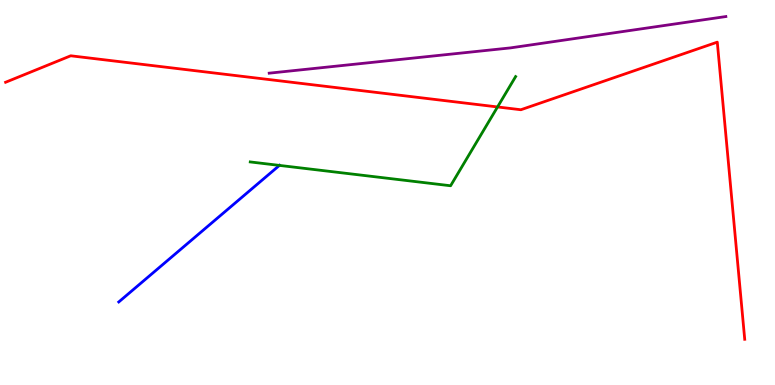[{'lines': ['blue', 'red'], 'intersections': []}, {'lines': ['green', 'red'], 'intersections': [{'x': 6.42, 'y': 7.22}]}, {'lines': ['purple', 'red'], 'intersections': []}, {'lines': ['blue', 'green'], 'intersections': [{'x': 3.61, 'y': 5.7}]}, {'lines': ['blue', 'purple'], 'intersections': []}, {'lines': ['green', 'purple'], 'intersections': []}]